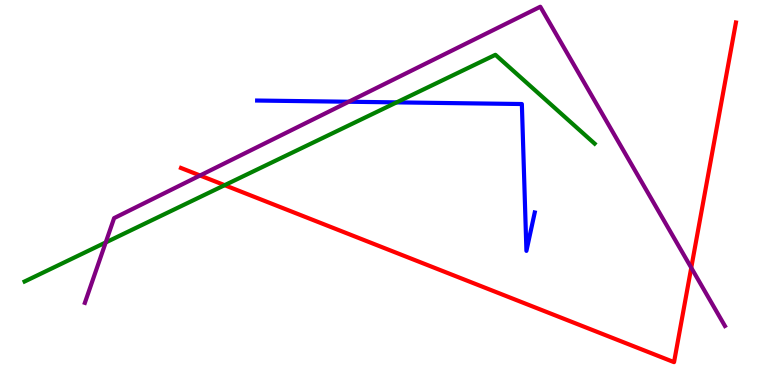[{'lines': ['blue', 'red'], 'intersections': []}, {'lines': ['green', 'red'], 'intersections': [{'x': 2.9, 'y': 5.19}]}, {'lines': ['purple', 'red'], 'intersections': [{'x': 2.58, 'y': 5.44}, {'x': 8.92, 'y': 3.05}]}, {'lines': ['blue', 'green'], 'intersections': [{'x': 5.12, 'y': 7.34}]}, {'lines': ['blue', 'purple'], 'intersections': [{'x': 4.5, 'y': 7.36}]}, {'lines': ['green', 'purple'], 'intersections': [{'x': 1.36, 'y': 3.7}]}]